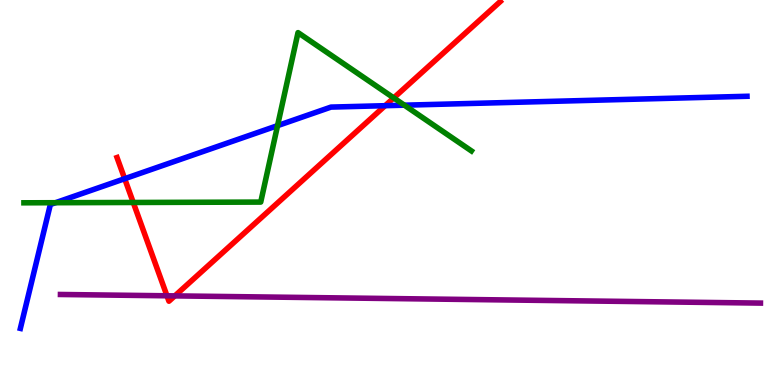[{'lines': ['blue', 'red'], 'intersections': [{'x': 1.61, 'y': 5.36}, {'x': 4.97, 'y': 7.25}]}, {'lines': ['green', 'red'], 'intersections': [{'x': 1.72, 'y': 4.74}, {'x': 5.08, 'y': 7.46}]}, {'lines': ['purple', 'red'], 'intersections': [{'x': 2.15, 'y': 2.32}, {'x': 2.26, 'y': 2.31}]}, {'lines': ['blue', 'green'], 'intersections': [{'x': 0.716, 'y': 4.73}, {'x': 3.58, 'y': 6.74}, {'x': 5.22, 'y': 7.27}]}, {'lines': ['blue', 'purple'], 'intersections': []}, {'lines': ['green', 'purple'], 'intersections': []}]